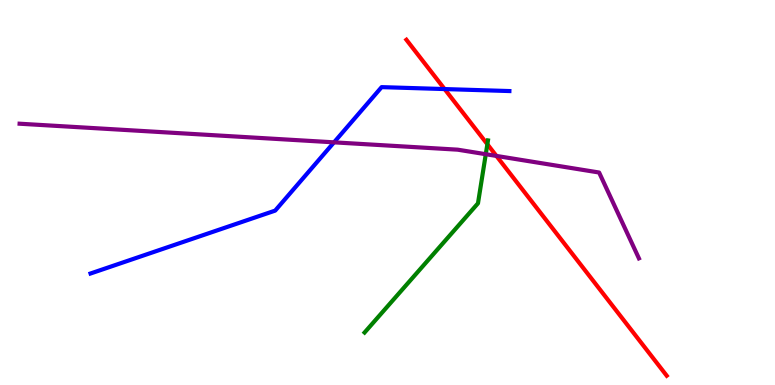[{'lines': ['blue', 'red'], 'intersections': [{'x': 5.74, 'y': 7.69}]}, {'lines': ['green', 'red'], 'intersections': [{'x': 6.29, 'y': 6.25}]}, {'lines': ['purple', 'red'], 'intersections': [{'x': 6.41, 'y': 5.95}]}, {'lines': ['blue', 'green'], 'intersections': []}, {'lines': ['blue', 'purple'], 'intersections': [{'x': 4.31, 'y': 6.3}]}, {'lines': ['green', 'purple'], 'intersections': [{'x': 6.27, 'y': 5.99}]}]